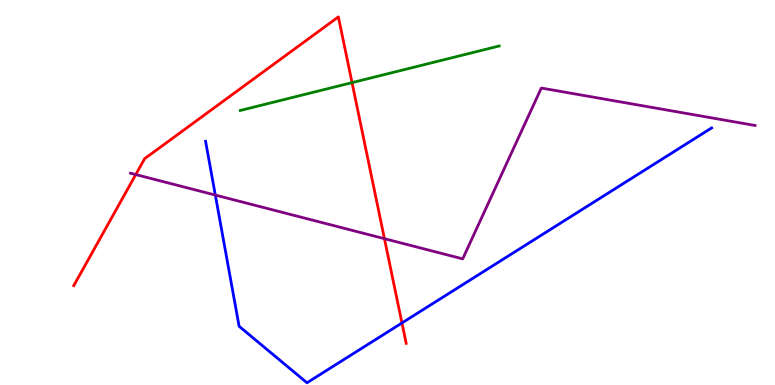[{'lines': ['blue', 'red'], 'intersections': [{'x': 5.19, 'y': 1.61}]}, {'lines': ['green', 'red'], 'intersections': [{'x': 4.54, 'y': 7.85}]}, {'lines': ['purple', 'red'], 'intersections': [{'x': 1.75, 'y': 5.47}, {'x': 4.96, 'y': 3.8}]}, {'lines': ['blue', 'green'], 'intersections': []}, {'lines': ['blue', 'purple'], 'intersections': [{'x': 2.78, 'y': 4.93}]}, {'lines': ['green', 'purple'], 'intersections': []}]